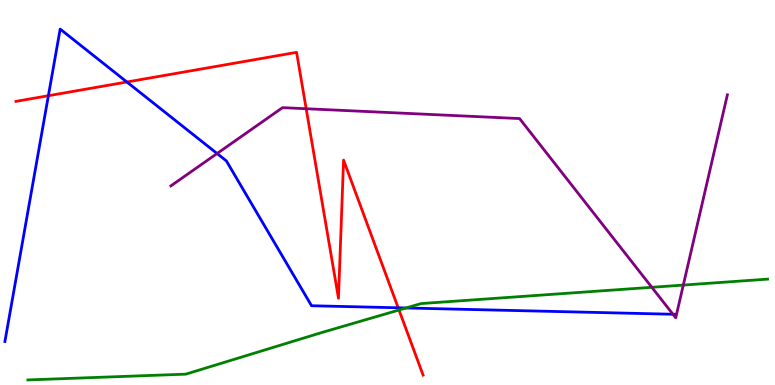[{'lines': ['blue', 'red'], 'intersections': [{'x': 0.624, 'y': 7.51}, {'x': 1.64, 'y': 7.87}, {'x': 5.14, 'y': 2.01}]}, {'lines': ['green', 'red'], 'intersections': [{'x': 5.15, 'y': 1.95}]}, {'lines': ['purple', 'red'], 'intersections': [{'x': 3.95, 'y': 7.18}]}, {'lines': ['blue', 'green'], 'intersections': [{'x': 5.24, 'y': 2.0}]}, {'lines': ['blue', 'purple'], 'intersections': [{'x': 2.8, 'y': 6.01}, {'x': 8.68, 'y': 1.84}]}, {'lines': ['green', 'purple'], 'intersections': [{'x': 8.41, 'y': 2.54}, {'x': 8.82, 'y': 2.6}]}]